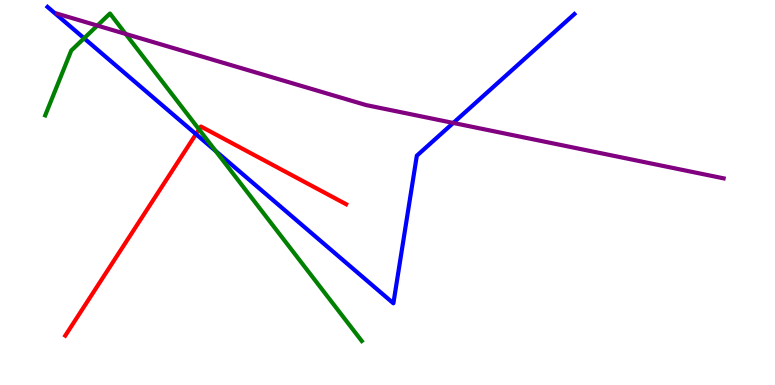[{'lines': ['blue', 'red'], 'intersections': [{'x': 2.53, 'y': 6.52}]}, {'lines': ['green', 'red'], 'intersections': [{'x': 2.57, 'y': 6.64}]}, {'lines': ['purple', 'red'], 'intersections': []}, {'lines': ['blue', 'green'], 'intersections': [{'x': 1.09, 'y': 9.01}, {'x': 2.78, 'y': 6.08}]}, {'lines': ['blue', 'purple'], 'intersections': [{'x': 5.85, 'y': 6.81}]}, {'lines': ['green', 'purple'], 'intersections': [{'x': 1.26, 'y': 9.34}, {'x': 1.62, 'y': 9.12}]}]